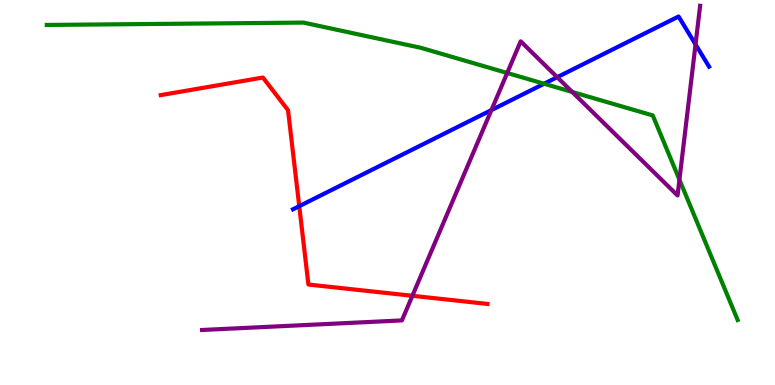[{'lines': ['blue', 'red'], 'intersections': [{'x': 3.86, 'y': 4.65}]}, {'lines': ['green', 'red'], 'intersections': []}, {'lines': ['purple', 'red'], 'intersections': [{'x': 5.32, 'y': 2.32}]}, {'lines': ['blue', 'green'], 'intersections': [{'x': 7.02, 'y': 7.82}]}, {'lines': ['blue', 'purple'], 'intersections': [{'x': 6.34, 'y': 7.14}, {'x': 7.19, 'y': 8.0}, {'x': 8.97, 'y': 8.85}]}, {'lines': ['green', 'purple'], 'intersections': [{'x': 6.54, 'y': 8.1}, {'x': 7.38, 'y': 7.61}, {'x': 8.77, 'y': 5.33}]}]